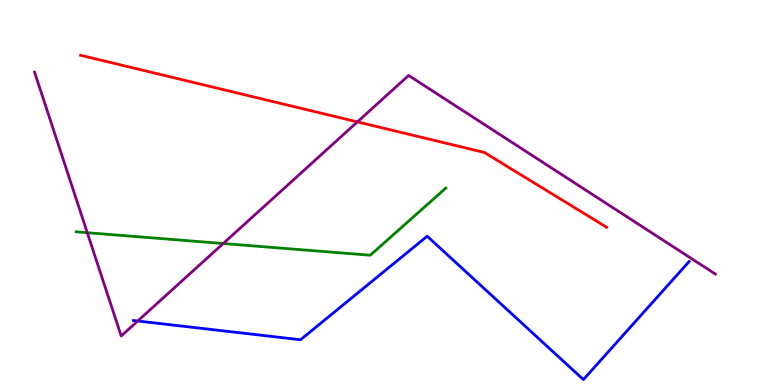[{'lines': ['blue', 'red'], 'intersections': []}, {'lines': ['green', 'red'], 'intersections': []}, {'lines': ['purple', 'red'], 'intersections': [{'x': 4.61, 'y': 6.83}]}, {'lines': ['blue', 'green'], 'intersections': []}, {'lines': ['blue', 'purple'], 'intersections': [{'x': 1.78, 'y': 1.66}]}, {'lines': ['green', 'purple'], 'intersections': [{'x': 1.13, 'y': 3.96}, {'x': 2.88, 'y': 3.67}]}]